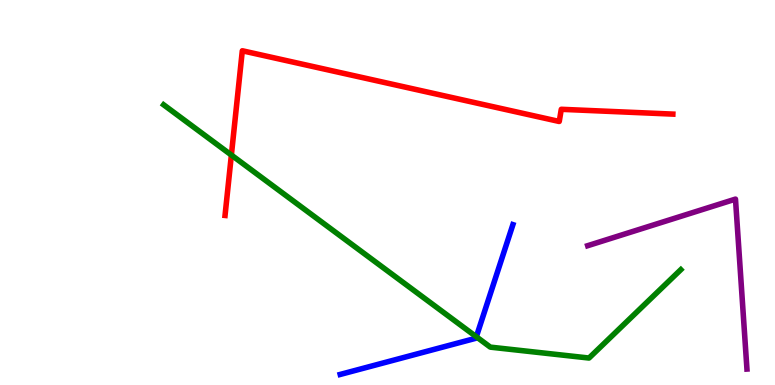[{'lines': ['blue', 'red'], 'intersections': []}, {'lines': ['green', 'red'], 'intersections': [{'x': 2.99, 'y': 5.97}]}, {'lines': ['purple', 'red'], 'intersections': []}, {'lines': ['blue', 'green'], 'intersections': [{'x': 6.15, 'y': 1.25}]}, {'lines': ['blue', 'purple'], 'intersections': []}, {'lines': ['green', 'purple'], 'intersections': []}]